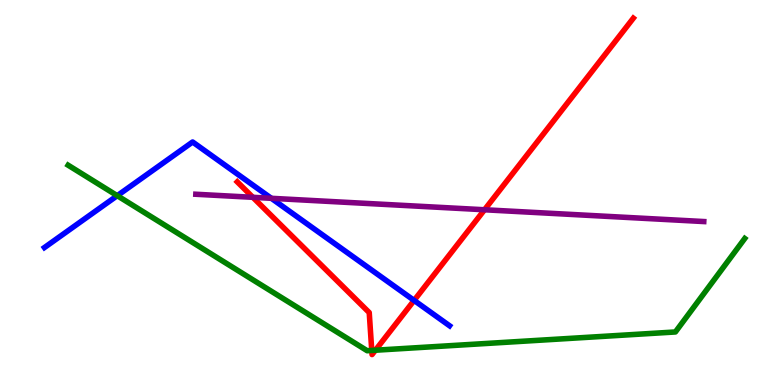[{'lines': ['blue', 'red'], 'intersections': [{'x': 5.34, 'y': 2.2}]}, {'lines': ['green', 'red'], 'intersections': [{'x': 4.8, 'y': 0.898}, {'x': 4.84, 'y': 0.903}]}, {'lines': ['purple', 'red'], 'intersections': [{'x': 3.26, 'y': 4.87}, {'x': 6.25, 'y': 4.55}]}, {'lines': ['blue', 'green'], 'intersections': [{'x': 1.51, 'y': 4.92}]}, {'lines': ['blue', 'purple'], 'intersections': [{'x': 3.5, 'y': 4.85}]}, {'lines': ['green', 'purple'], 'intersections': []}]